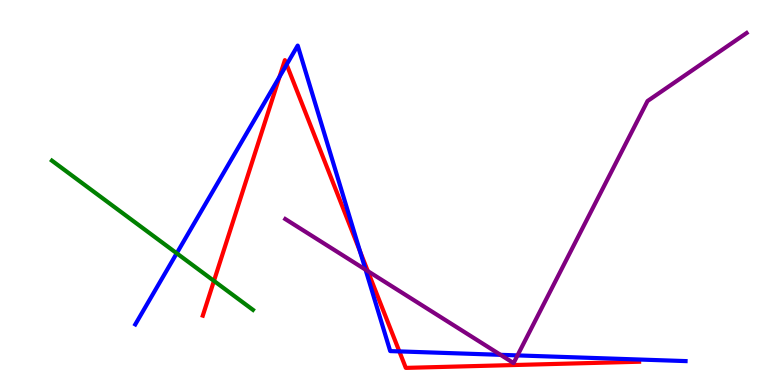[{'lines': ['blue', 'red'], 'intersections': [{'x': 3.61, 'y': 8.01}, {'x': 3.7, 'y': 8.32}, {'x': 4.64, 'y': 3.47}, {'x': 5.15, 'y': 0.873}]}, {'lines': ['green', 'red'], 'intersections': [{'x': 2.76, 'y': 2.7}]}, {'lines': ['purple', 'red'], 'intersections': [{'x': 4.75, 'y': 2.96}]}, {'lines': ['blue', 'green'], 'intersections': [{'x': 2.28, 'y': 3.42}]}, {'lines': ['blue', 'purple'], 'intersections': [{'x': 4.72, 'y': 2.99}, {'x': 6.46, 'y': 0.784}, {'x': 6.68, 'y': 0.769}]}, {'lines': ['green', 'purple'], 'intersections': []}]